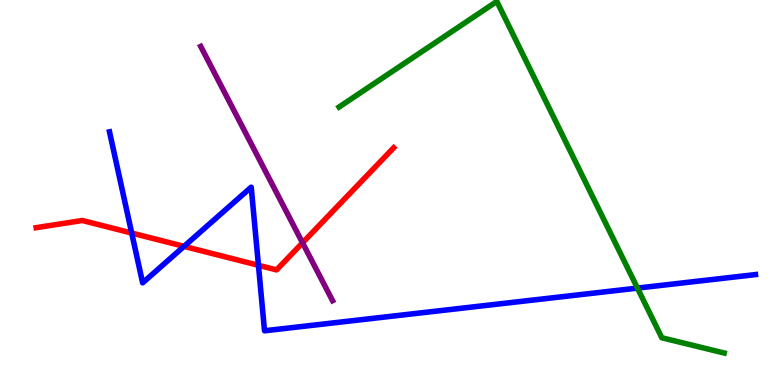[{'lines': ['blue', 'red'], 'intersections': [{'x': 1.7, 'y': 3.95}, {'x': 2.37, 'y': 3.6}, {'x': 3.33, 'y': 3.11}]}, {'lines': ['green', 'red'], 'intersections': []}, {'lines': ['purple', 'red'], 'intersections': [{'x': 3.9, 'y': 3.69}]}, {'lines': ['blue', 'green'], 'intersections': [{'x': 8.23, 'y': 2.52}]}, {'lines': ['blue', 'purple'], 'intersections': []}, {'lines': ['green', 'purple'], 'intersections': []}]